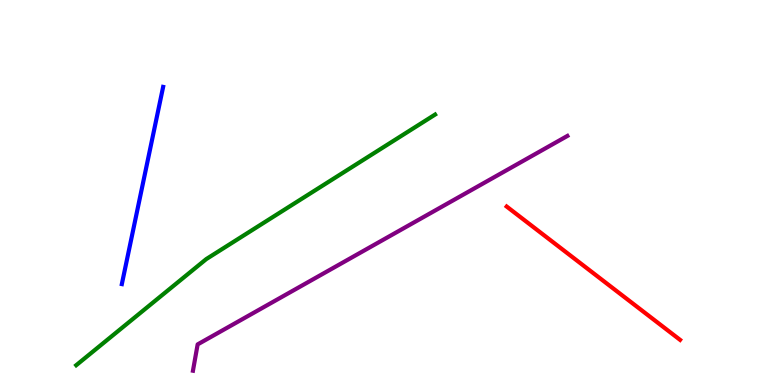[{'lines': ['blue', 'red'], 'intersections': []}, {'lines': ['green', 'red'], 'intersections': []}, {'lines': ['purple', 'red'], 'intersections': []}, {'lines': ['blue', 'green'], 'intersections': []}, {'lines': ['blue', 'purple'], 'intersections': []}, {'lines': ['green', 'purple'], 'intersections': []}]